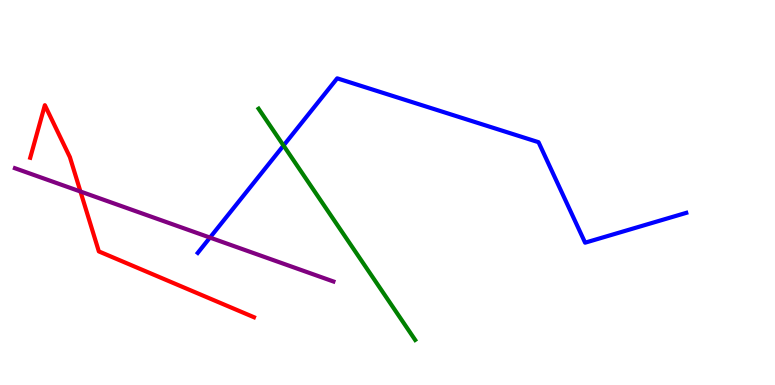[{'lines': ['blue', 'red'], 'intersections': []}, {'lines': ['green', 'red'], 'intersections': []}, {'lines': ['purple', 'red'], 'intersections': [{'x': 1.04, 'y': 5.03}]}, {'lines': ['blue', 'green'], 'intersections': [{'x': 3.66, 'y': 6.22}]}, {'lines': ['blue', 'purple'], 'intersections': [{'x': 2.71, 'y': 3.83}]}, {'lines': ['green', 'purple'], 'intersections': []}]